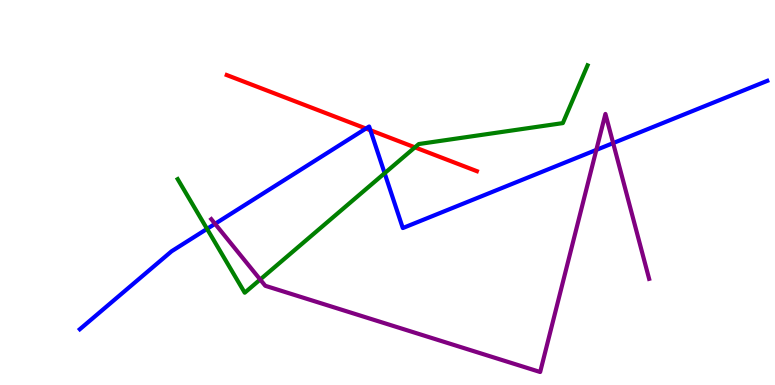[{'lines': ['blue', 'red'], 'intersections': [{'x': 4.72, 'y': 6.66}, {'x': 4.78, 'y': 6.62}]}, {'lines': ['green', 'red'], 'intersections': [{'x': 5.35, 'y': 6.17}]}, {'lines': ['purple', 'red'], 'intersections': []}, {'lines': ['blue', 'green'], 'intersections': [{'x': 2.67, 'y': 4.06}, {'x': 4.96, 'y': 5.5}]}, {'lines': ['blue', 'purple'], 'intersections': [{'x': 2.77, 'y': 4.19}, {'x': 7.69, 'y': 6.11}, {'x': 7.91, 'y': 6.28}]}, {'lines': ['green', 'purple'], 'intersections': [{'x': 3.36, 'y': 2.74}]}]